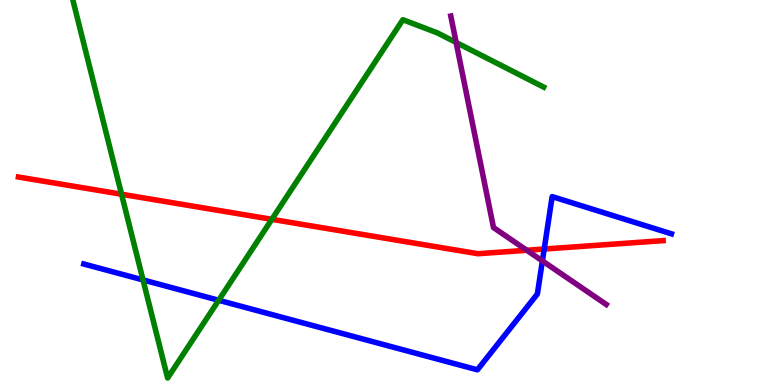[{'lines': ['blue', 'red'], 'intersections': [{'x': 7.02, 'y': 3.53}]}, {'lines': ['green', 'red'], 'intersections': [{'x': 1.57, 'y': 4.95}, {'x': 3.51, 'y': 4.3}]}, {'lines': ['purple', 'red'], 'intersections': [{'x': 6.8, 'y': 3.5}]}, {'lines': ['blue', 'green'], 'intersections': [{'x': 1.85, 'y': 2.73}, {'x': 2.82, 'y': 2.2}]}, {'lines': ['blue', 'purple'], 'intersections': [{'x': 7.0, 'y': 3.22}]}, {'lines': ['green', 'purple'], 'intersections': [{'x': 5.89, 'y': 8.9}]}]